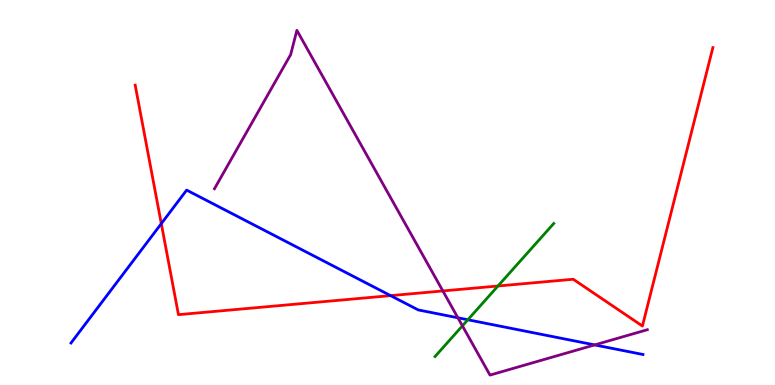[{'lines': ['blue', 'red'], 'intersections': [{'x': 2.08, 'y': 4.19}, {'x': 5.04, 'y': 2.32}]}, {'lines': ['green', 'red'], 'intersections': [{'x': 6.43, 'y': 2.57}]}, {'lines': ['purple', 'red'], 'intersections': [{'x': 5.71, 'y': 2.44}]}, {'lines': ['blue', 'green'], 'intersections': [{'x': 6.04, 'y': 1.69}]}, {'lines': ['blue', 'purple'], 'intersections': [{'x': 5.91, 'y': 1.75}, {'x': 7.67, 'y': 1.04}]}, {'lines': ['green', 'purple'], 'intersections': [{'x': 5.97, 'y': 1.54}]}]